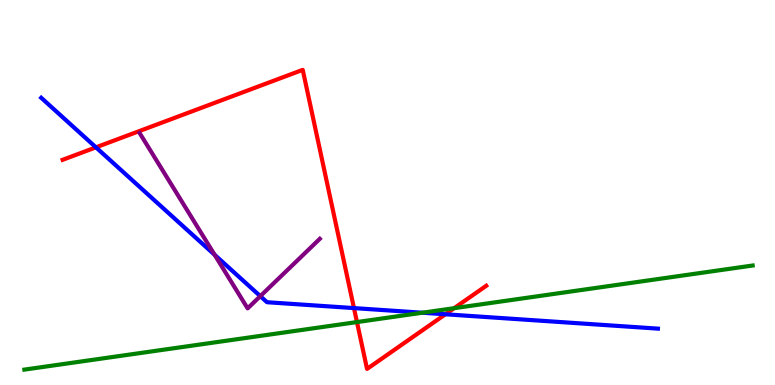[{'lines': ['blue', 'red'], 'intersections': [{'x': 1.24, 'y': 6.17}, {'x': 4.57, 'y': 2.0}, {'x': 5.75, 'y': 1.84}]}, {'lines': ['green', 'red'], 'intersections': [{'x': 4.61, 'y': 1.63}, {'x': 5.86, 'y': 2.0}]}, {'lines': ['purple', 'red'], 'intersections': []}, {'lines': ['blue', 'green'], 'intersections': [{'x': 5.45, 'y': 1.88}]}, {'lines': ['blue', 'purple'], 'intersections': [{'x': 2.77, 'y': 3.38}, {'x': 3.36, 'y': 2.31}]}, {'lines': ['green', 'purple'], 'intersections': []}]